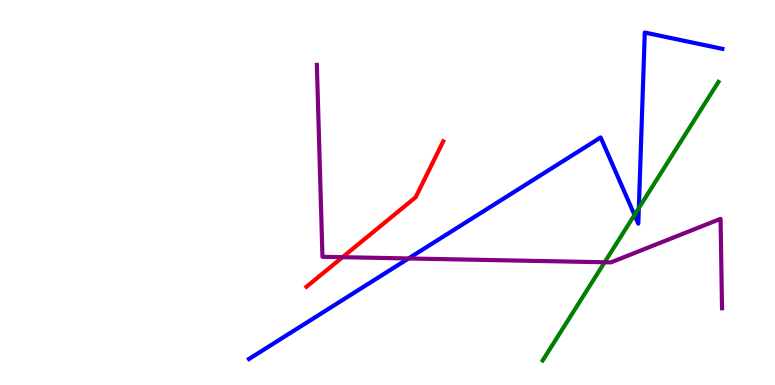[{'lines': ['blue', 'red'], 'intersections': []}, {'lines': ['green', 'red'], 'intersections': []}, {'lines': ['purple', 'red'], 'intersections': [{'x': 4.42, 'y': 3.32}]}, {'lines': ['blue', 'green'], 'intersections': [{'x': 8.19, 'y': 4.42}, {'x': 8.24, 'y': 4.6}]}, {'lines': ['blue', 'purple'], 'intersections': [{'x': 5.27, 'y': 3.29}]}, {'lines': ['green', 'purple'], 'intersections': [{'x': 7.8, 'y': 3.19}]}]